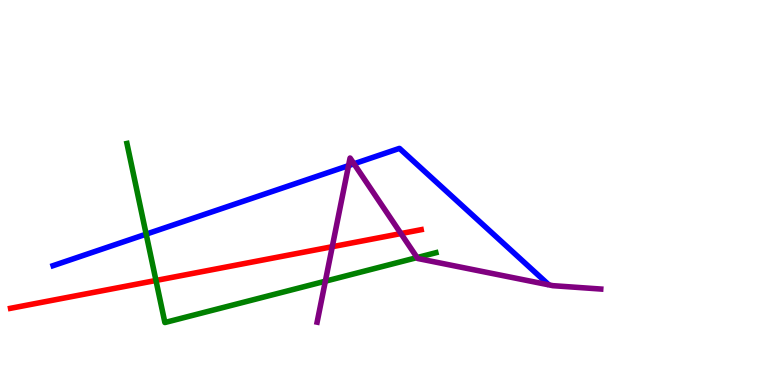[{'lines': ['blue', 'red'], 'intersections': []}, {'lines': ['green', 'red'], 'intersections': [{'x': 2.01, 'y': 2.72}]}, {'lines': ['purple', 'red'], 'intersections': [{'x': 4.29, 'y': 3.59}, {'x': 5.17, 'y': 3.93}]}, {'lines': ['blue', 'green'], 'intersections': [{'x': 1.89, 'y': 3.92}]}, {'lines': ['blue', 'purple'], 'intersections': [{'x': 4.5, 'y': 5.7}, {'x': 4.57, 'y': 5.75}]}, {'lines': ['green', 'purple'], 'intersections': [{'x': 4.2, 'y': 2.7}, {'x': 5.38, 'y': 3.31}]}]